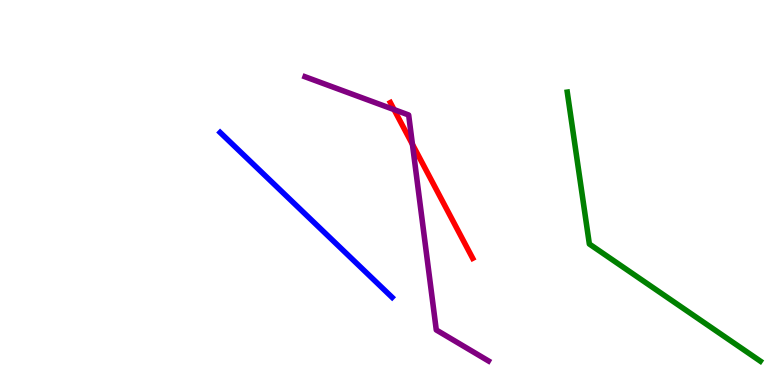[{'lines': ['blue', 'red'], 'intersections': []}, {'lines': ['green', 'red'], 'intersections': []}, {'lines': ['purple', 'red'], 'intersections': [{'x': 5.08, 'y': 7.15}, {'x': 5.32, 'y': 6.25}]}, {'lines': ['blue', 'green'], 'intersections': []}, {'lines': ['blue', 'purple'], 'intersections': []}, {'lines': ['green', 'purple'], 'intersections': []}]